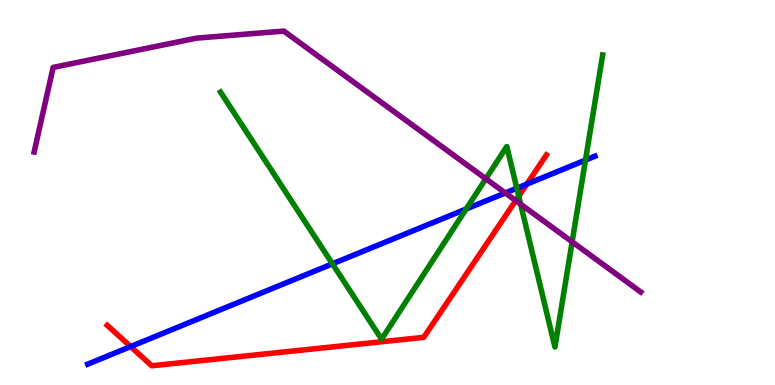[{'lines': ['blue', 'red'], 'intersections': [{'x': 1.69, 'y': 0.998}, {'x': 6.8, 'y': 5.22}]}, {'lines': ['green', 'red'], 'intersections': [{'x': 6.69, 'y': 4.91}]}, {'lines': ['purple', 'red'], 'intersections': [{'x': 6.65, 'y': 4.79}]}, {'lines': ['blue', 'green'], 'intersections': [{'x': 4.29, 'y': 3.15}, {'x': 6.02, 'y': 4.57}, {'x': 6.67, 'y': 5.11}, {'x': 7.55, 'y': 5.84}]}, {'lines': ['blue', 'purple'], 'intersections': [{'x': 6.52, 'y': 4.99}]}, {'lines': ['green', 'purple'], 'intersections': [{'x': 6.27, 'y': 5.36}, {'x': 6.72, 'y': 4.7}, {'x': 7.38, 'y': 3.72}]}]